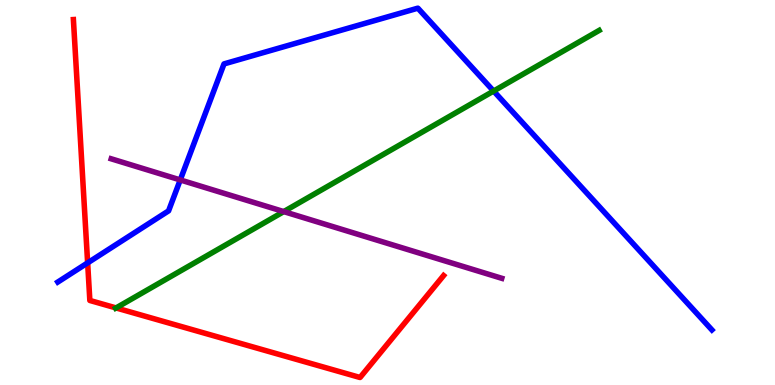[{'lines': ['blue', 'red'], 'intersections': [{'x': 1.13, 'y': 3.17}]}, {'lines': ['green', 'red'], 'intersections': [{'x': 1.5, 'y': 2.0}]}, {'lines': ['purple', 'red'], 'intersections': []}, {'lines': ['blue', 'green'], 'intersections': [{'x': 6.37, 'y': 7.64}]}, {'lines': ['blue', 'purple'], 'intersections': [{'x': 2.33, 'y': 5.33}]}, {'lines': ['green', 'purple'], 'intersections': [{'x': 3.66, 'y': 4.5}]}]